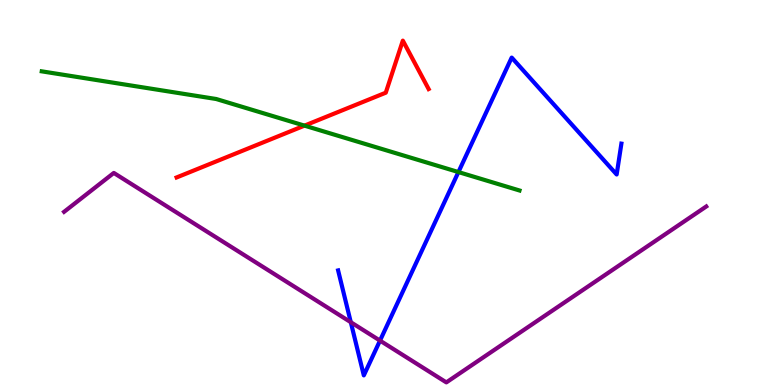[{'lines': ['blue', 'red'], 'intersections': []}, {'lines': ['green', 'red'], 'intersections': [{'x': 3.93, 'y': 6.74}]}, {'lines': ['purple', 'red'], 'intersections': []}, {'lines': ['blue', 'green'], 'intersections': [{'x': 5.92, 'y': 5.53}]}, {'lines': ['blue', 'purple'], 'intersections': [{'x': 4.53, 'y': 1.63}, {'x': 4.9, 'y': 1.15}]}, {'lines': ['green', 'purple'], 'intersections': []}]